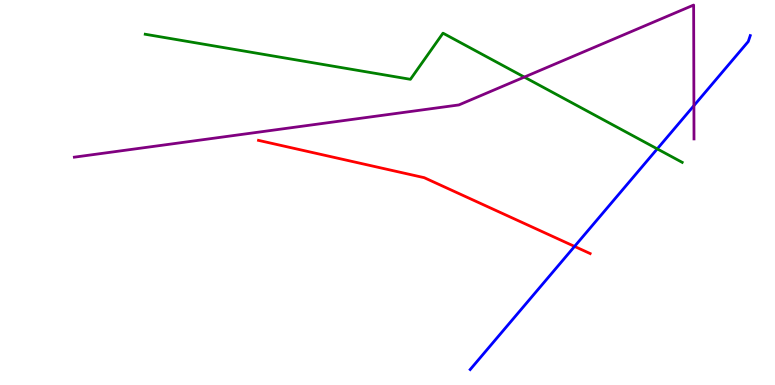[{'lines': ['blue', 'red'], 'intersections': [{'x': 7.41, 'y': 3.6}]}, {'lines': ['green', 'red'], 'intersections': []}, {'lines': ['purple', 'red'], 'intersections': []}, {'lines': ['blue', 'green'], 'intersections': [{'x': 8.48, 'y': 6.13}]}, {'lines': ['blue', 'purple'], 'intersections': [{'x': 8.95, 'y': 7.26}]}, {'lines': ['green', 'purple'], 'intersections': [{'x': 6.77, 'y': 8.0}]}]